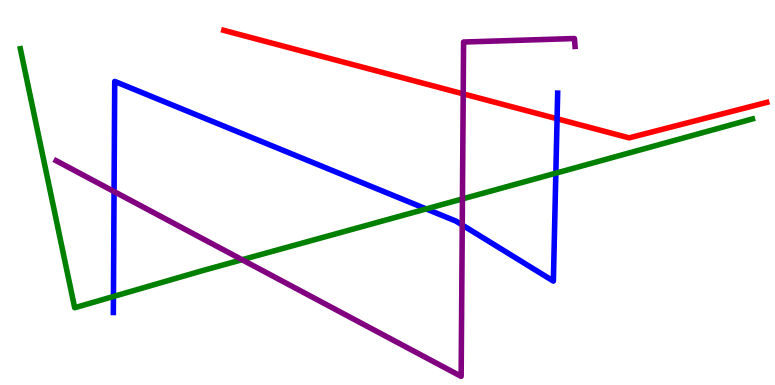[{'lines': ['blue', 'red'], 'intersections': [{'x': 7.19, 'y': 6.92}]}, {'lines': ['green', 'red'], 'intersections': []}, {'lines': ['purple', 'red'], 'intersections': [{'x': 5.98, 'y': 7.56}]}, {'lines': ['blue', 'green'], 'intersections': [{'x': 1.46, 'y': 2.3}, {'x': 5.5, 'y': 4.57}, {'x': 7.17, 'y': 5.5}]}, {'lines': ['blue', 'purple'], 'intersections': [{'x': 1.47, 'y': 5.02}, {'x': 5.96, 'y': 4.16}]}, {'lines': ['green', 'purple'], 'intersections': [{'x': 3.12, 'y': 3.25}, {'x': 5.97, 'y': 4.83}]}]